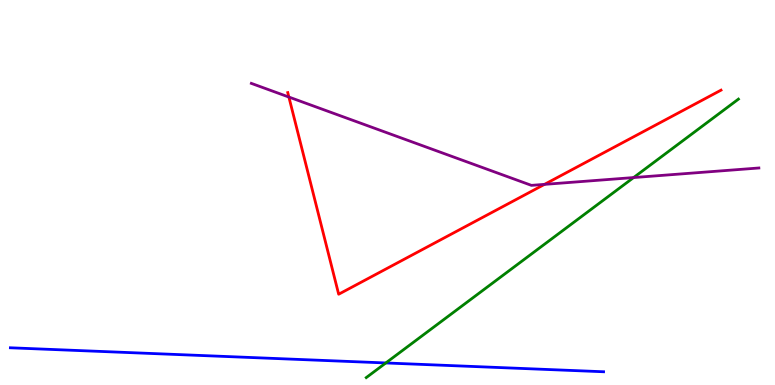[{'lines': ['blue', 'red'], 'intersections': []}, {'lines': ['green', 'red'], 'intersections': []}, {'lines': ['purple', 'red'], 'intersections': [{'x': 3.73, 'y': 7.48}, {'x': 7.03, 'y': 5.21}]}, {'lines': ['blue', 'green'], 'intersections': [{'x': 4.98, 'y': 0.573}]}, {'lines': ['blue', 'purple'], 'intersections': []}, {'lines': ['green', 'purple'], 'intersections': [{'x': 8.18, 'y': 5.39}]}]